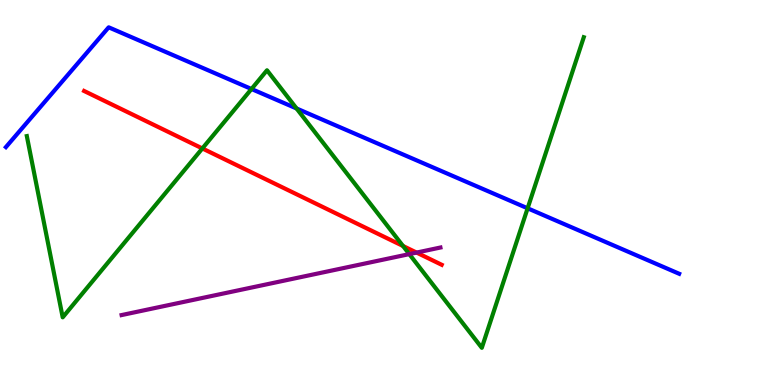[{'lines': ['blue', 'red'], 'intersections': []}, {'lines': ['green', 'red'], 'intersections': [{'x': 2.61, 'y': 6.14}, {'x': 5.2, 'y': 3.61}]}, {'lines': ['purple', 'red'], 'intersections': [{'x': 5.38, 'y': 3.44}]}, {'lines': ['blue', 'green'], 'intersections': [{'x': 3.25, 'y': 7.69}, {'x': 3.83, 'y': 7.18}, {'x': 6.81, 'y': 4.59}]}, {'lines': ['blue', 'purple'], 'intersections': []}, {'lines': ['green', 'purple'], 'intersections': [{'x': 5.28, 'y': 3.4}]}]